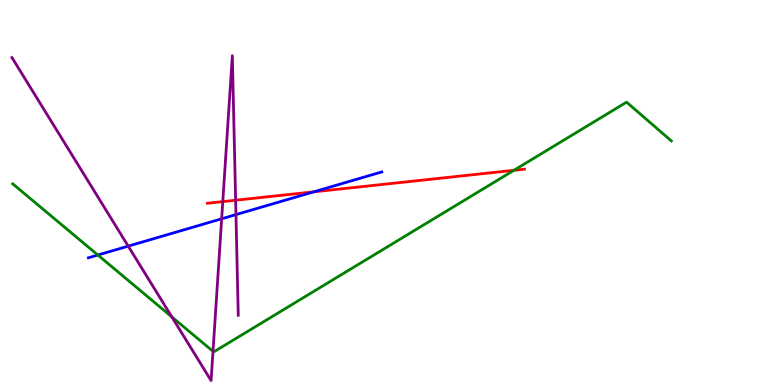[{'lines': ['blue', 'red'], 'intersections': [{'x': 4.05, 'y': 5.02}]}, {'lines': ['green', 'red'], 'intersections': [{'x': 6.63, 'y': 5.58}]}, {'lines': ['purple', 'red'], 'intersections': [{'x': 2.87, 'y': 4.76}, {'x': 3.04, 'y': 4.8}]}, {'lines': ['blue', 'green'], 'intersections': [{'x': 1.26, 'y': 3.38}]}, {'lines': ['blue', 'purple'], 'intersections': [{'x': 1.65, 'y': 3.61}, {'x': 2.86, 'y': 4.32}, {'x': 3.04, 'y': 4.43}]}, {'lines': ['green', 'purple'], 'intersections': [{'x': 2.22, 'y': 1.77}, {'x': 2.75, 'y': 0.874}]}]